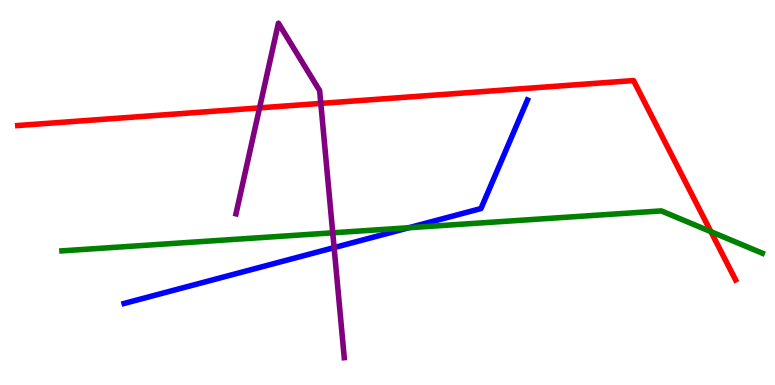[{'lines': ['blue', 'red'], 'intersections': []}, {'lines': ['green', 'red'], 'intersections': [{'x': 9.17, 'y': 3.98}]}, {'lines': ['purple', 'red'], 'intersections': [{'x': 3.35, 'y': 7.2}, {'x': 4.14, 'y': 7.31}]}, {'lines': ['blue', 'green'], 'intersections': [{'x': 5.28, 'y': 4.08}]}, {'lines': ['blue', 'purple'], 'intersections': [{'x': 4.31, 'y': 3.57}]}, {'lines': ['green', 'purple'], 'intersections': [{'x': 4.29, 'y': 3.95}]}]